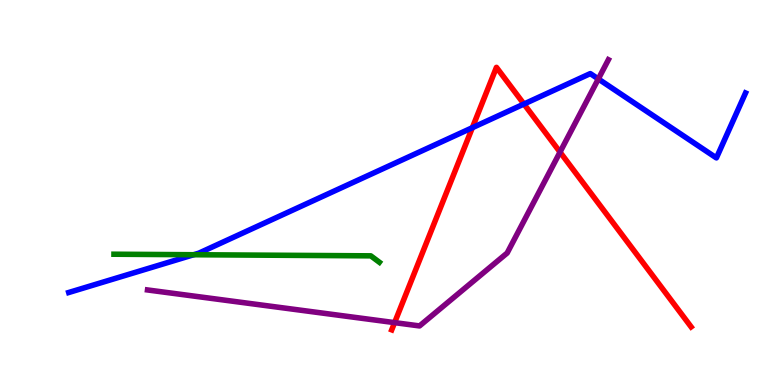[{'lines': ['blue', 'red'], 'intersections': [{'x': 6.1, 'y': 6.68}, {'x': 6.76, 'y': 7.3}]}, {'lines': ['green', 'red'], 'intersections': []}, {'lines': ['purple', 'red'], 'intersections': [{'x': 5.09, 'y': 1.62}, {'x': 7.23, 'y': 6.05}]}, {'lines': ['blue', 'green'], 'intersections': [{'x': 2.5, 'y': 3.38}]}, {'lines': ['blue', 'purple'], 'intersections': [{'x': 7.72, 'y': 7.95}]}, {'lines': ['green', 'purple'], 'intersections': []}]